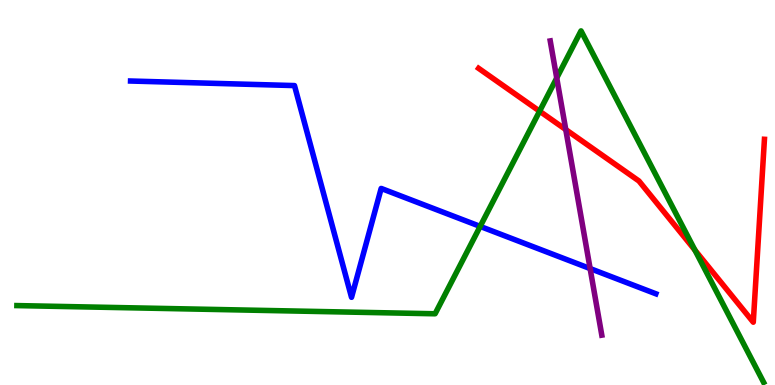[{'lines': ['blue', 'red'], 'intersections': []}, {'lines': ['green', 'red'], 'intersections': [{'x': 6.96, 'y': 7.11}, {'x': 8.97, 'y': 3.5}]}, {'lines': ['purple', 'red'], 'intersections': [{'x': 7.3, 'y': 6.63}]}, {'lines': ['blue', 'green'], 'intersections': [{'x': 6.2, 'y': 4.12}]}, {'lines': ['blue', 'purple'], 'intersections': [{'x': 7.61, 'y': 3.02}]}, {'lines': ['green', 'purple'], 'intersections': [{'x': 7.18, 'y': 7.97}]}]